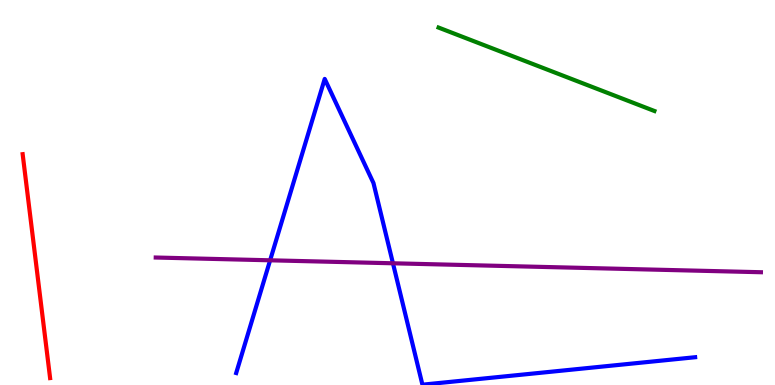[{'lines': ['blue', 'red'], 'intersections': []}, {'lines': ['green', 'red'], 'intersections': []}, {'lines': ['purple', 'red'], 'intersections': []}, {'lines': ['blue', 'green'], 'intersections': []}, {'lines': ['blue', 'purple'], 'intersections': [{'x': 3.49, 'y': 3.24}, {'x': 5.07, 'y': 3.16}]}, {'lines': ['green', 'purple'], 'intersections': []}]